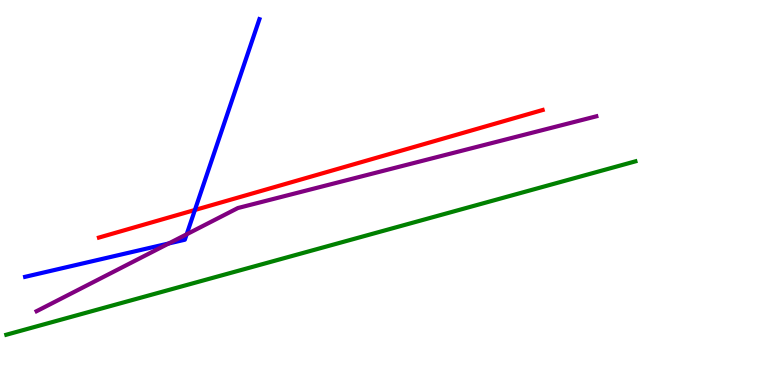[{'lines': ['blue', 'red'], 'intersections': [{'x': 2.51, 'y': 4.55}]}, {'lines': ['green', 'red'], 'intersections': []}, {'lines': ['purple', 'red'], 'intersections': []}, {'lines': ['blue', 'green'], 'intersections': []}, {'lines': ['blue', 'purple'], 'intersections': [{'x': 2.18, 'y': 3.68}, {'x': 2.41, 'y': 3.91}]}, {'lines': ['green', 'purple'], 'intersections': []}]